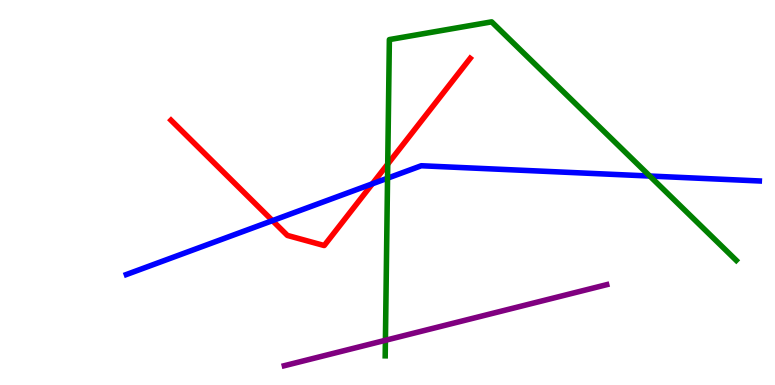[{'lines': ['blue', 'red'], 'intersections': [{'x': 3.52, 'y': 4.27}, {'x': 4.8, 'y': 5.23}]}, {'lines': ['green', 'red'], 'intersections': [{'x': 5.0, 'y': 5.74}]}, {'lines': ['purple', 'red'], 'intersections': []}, {'lines': ['blue', 'green'], 'intersections': [{'x': 5.0, 'y': 5.37}, {'x': 8.38, 'y': 5.43}]}, {'lines': ['blue', 'purple'], 'intersections': []}, {'lines': ['green', 'purple'], 'intersections': [{'x': 4.97, 'y': 1.16}]}]